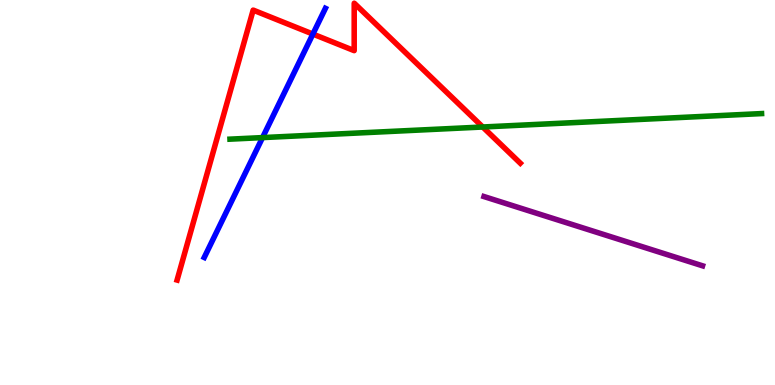[{'lines': ['blue', 'red'], 'intersections': [{'x': 4.04, 'y': 9.12}]}, {'lines': ['green', 'red'], 'intersections': [{'x': 6.23, 'y': 6.7}]}, {'lines': ['purple', 'red'], 'intersections': []}, {'lines': ['blue', 'green'], 'intersections': [{'x': 3.39, 'y': 6.43}]}, {'lines': ['blue', 'purple'], 'intersections': []}, {'lines': ['green', 'purple'], 'intersections': []}]